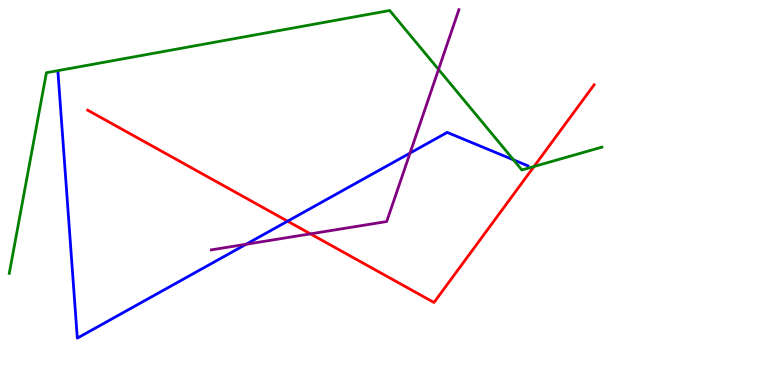[{'lines': ['blue', 'red'], 'intersections': [{'x': 3.71, 'y': 4.25}]}, {'lines': ['green', 'red'], 'intersections': [{'x': 6.89, 'y': 5.68}]}, {'lines': ['purple', 'red'], 'intersections': [{'x': 4.01, 'y': 3.93}]}, {'lines': ['blue', 'green'], 'intersections': [{'x': 6.63, 'y': 5.85}]}, {'lines': ['blue', 'purple'], 'intersections': [{'x': 3.18, 'y': 3.66}, {'x': 5.29, 'y': 6.02}]}, {'lines': ['green', 'purple'], 'intersections': [{'x': 5.66, 'y': 8.2}]}]